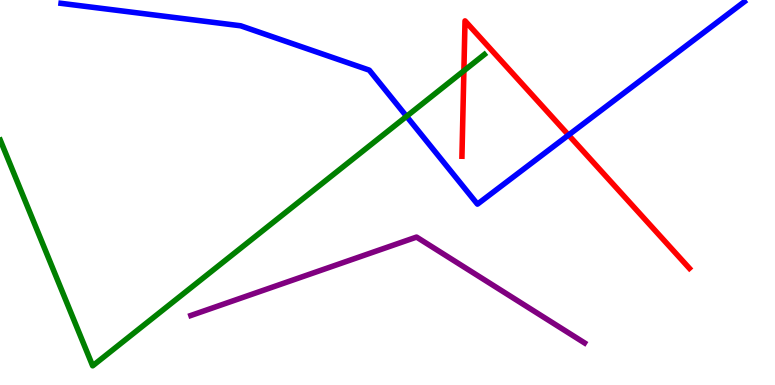[{'lines': ['blue', 'red'], 'intersections': [{'x': 7.34, 'y': 6.49}]}, {'lines': ['green', 'red'], 'intersections': [{'x': 5.99, 'y': 8.16}]}, {'lines': ['purple', 'red'], 'intersections': []}, {'lines': ['blue', 'green'], 'intersections': [{'x': 5.25, 'y': 6.98}]}, {'lines': ['blue', 'purple'], 'intersections': []}, {'lines': ['green', 'purple'], 'intersections': []}]